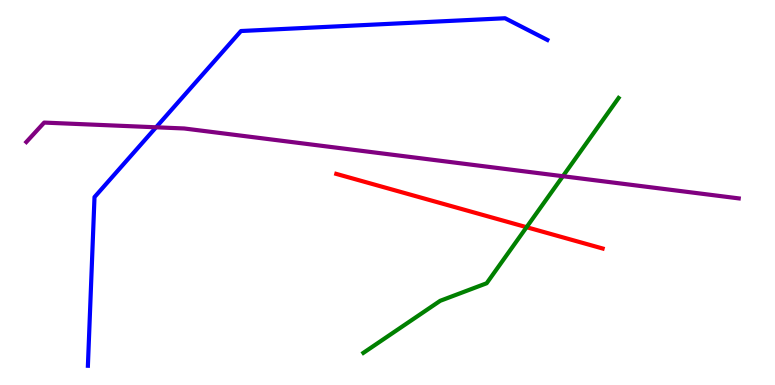[{'lines': ['blue', 'red'], 'intersections': []}, {'lines': ['green', 'red'], 'intersections': [{'x': 6.79, 'y': 4.1}]}, {'lines': ['purple', 'red'], 'intersections': []}, {'lines': ['blue', 'green'], 'intersections': []}, {'lines': ['blue', 'purple'], 'intersections': [{'x': 2.01, 'y': 6.69}]}, {'lines': ['green', 'purple'], 'intersections': [{'x': 7.26, 'y': 5.42}]}]